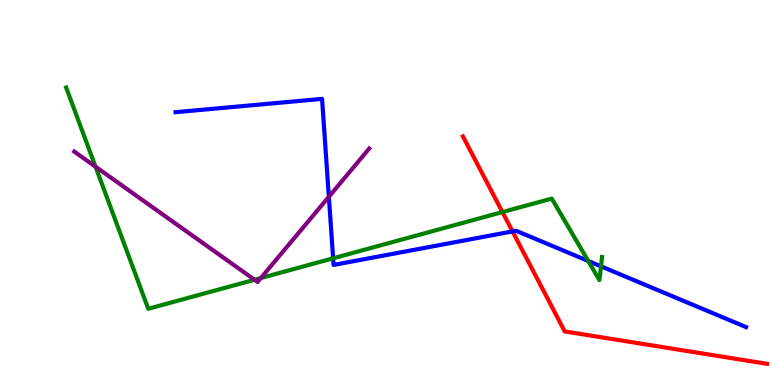[{'lines': ['blue', 'red'], 'intersections': [{'x': 6.61, 'y': 3.99}]}, {'lines': ['green', 'red'], 'intersections': [{'x': 6.48, 'y': 4.49}]}, {'lines': ['purple', 'red'], 'intersections': []}, {'lines': ['blue', 'green'], 'intersections': [{'x': 4.3, 'y': 3.29}, {'x': 7.59, 'y': 3.22}, {'x': 7.75, 'y': 3.08}]}, {'lines': ['blue', 'purple'], 'intersections': [{'x': 4.24, 'y': 4.89}]}, {'lines': ['green', 'purple'], 'intersections': [{'x': 1.23, 'y': 5.67}, {'x': 3.28, 'y': 2.73}, {'x': 3.37, 'y': 2.78}]}]